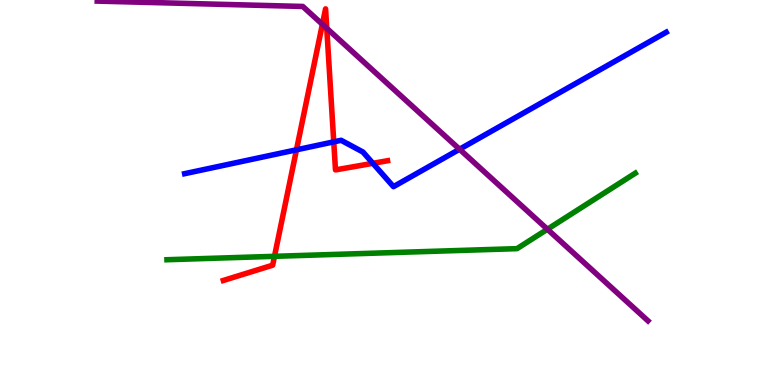[{'lines': ['blue', 'red'], 'intersections': [{'x': 3.83, 'y': 6.11}, {'x': 4.31, 'y': 6.32}, {'x': 4.81, 'y': 5.76}]}, {'lines': ['green', 'red'], 'intersections': [{'x': 3.54, 'y': 3.34}]}, {'lines': ['purple', 'red'], 'intersections': [{'x': 4.16, 'y': 9.37}, {'x': 4.22, 'y': 9.26}]}, {'lines': ['blue', 'green'], 'intersections': []}, {'lines': ['blue', 'purple'], 'intersections': [{'x': 5.93, 'y': 6.12}]}, {'lines': ['green', 'purple'], 'intersections': [{'x': 7.06, 'y': 4.05}]}]